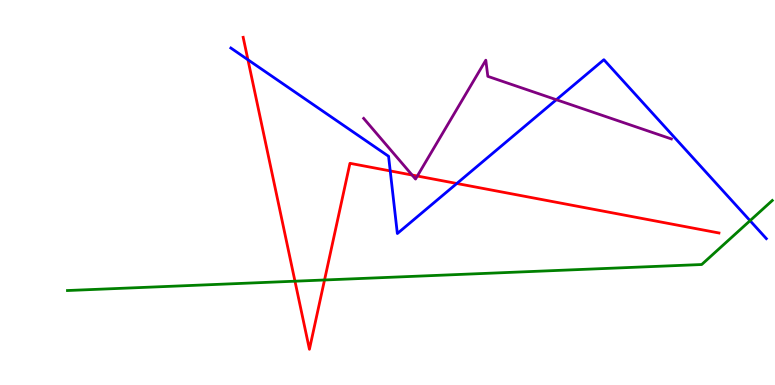[{'lines': ['blue', 'red'], 'intersections': [{'x': 3.2, 'y': 8.45}, {'x': 5.04, 'y': 5.56}, {'x': 5.89, 'y': 5.23}]}, {'lines': ['green', 'red'], 'intersections': [{'x': 3.81, 'y': 2.7}, {'x': 4.19, 'y': 2.73}]}, {'lines': ['purple', 'red'], 'intersections': [{'x': 5.32, 'y': 5.45}, {'x': 5.38, 'y': 5.43}]}, {'lines': ['blue', 'green'], 'intersections': [{'x': 9.68, 'y': 4.27}]}, {'lines': ['blue', 'purple'], 'intersections': [{'x': 7.18, 'y': 7.41}]}, {'lines': ['green', 'purple'], 'intersections': []}]